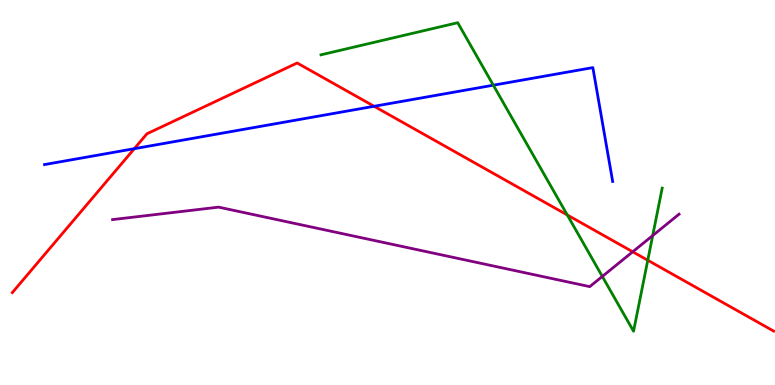[{'lines': ['blue', 'red'], 'intersections': [{'x': 1.73, 'y': 6.14}, {'x': 4.83, 'y': 7.24}]}, {'lines': ['green', 'red'], 'intersections': [{'x': 7.32, 'y': 4.42}, {'x': 8.36, 'y': 3.24}]}, {'lines': ['purple', 'red'], 'intersections': [{'x': 8.16, 'y': 3.46}]}, {'lines': ['blue', 'green'], 'intersections': [{'x': 6.37, 'y': 7.79}]}, {'lines': ['blue', 'purple'], 'intersections': []}, {'lines': ['green', 'purple'], 'intersections': [{'x': 7.77, 'y': 2.82}, {'x': 8.42, 'y': 3.88}]}]